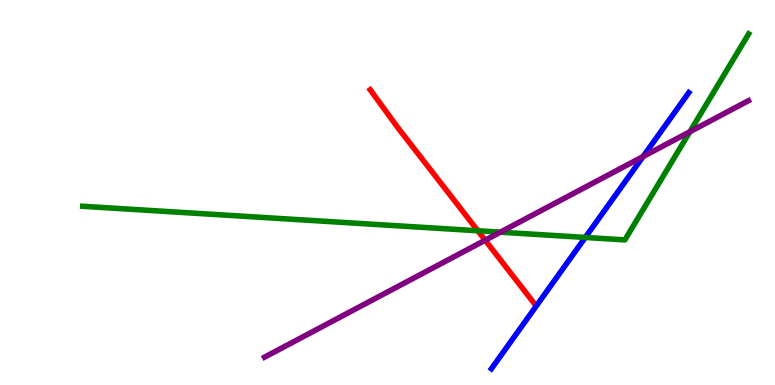[{'lines': ['blue', 'red'], 'intersections': []}, {'lines': ['green', 'red'], 'intersections': [{'x': 6.17, 'y': 4.01}]}, {'lines': ['purple', 'red'], 'intersections': [{'x': 6.26, 'y': 3.76}]}, {'lines': ['blue', 'green'], 'intersections': [{'x': 7.55, 'y': 3.83}]}, {'lines': ['blue', 'purple'], 'intersections': [{'x': 8.3, 'y': 5.93}]}, {'lines': ['green', 'purple'], 'intersections': [{'x': 6.46, 'y': 3.97}, {'x': 8.9, 'y': 6.58}]}]